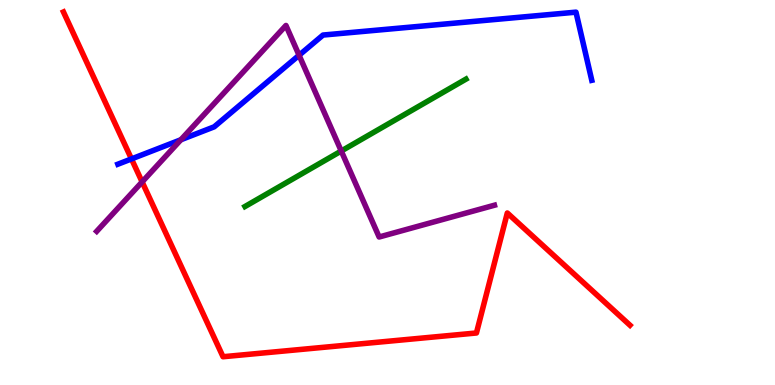[{'lines': ['blue', 'red'], 'intersections': [{'x': 1.7, 'y': 5.87}]}, {'lines': ['green', 'red'], 'intersections': []}, {'lines': ['purple', 'red'], 'intersections': [{'x': 1.83, 'y': 5.27}]}, {'lines': ['blue', 'green'], 'intersections': []}, {'lines': ['blue', 'purple'], 'intersections': [{'x': 2.33, 'y': 6.37}, {'x': 3.86, 'y': 8.56}]}, {'lines': ['green', 'purple'], 'intersections': [{'x': 4.4, 'y': 6.08}]}]